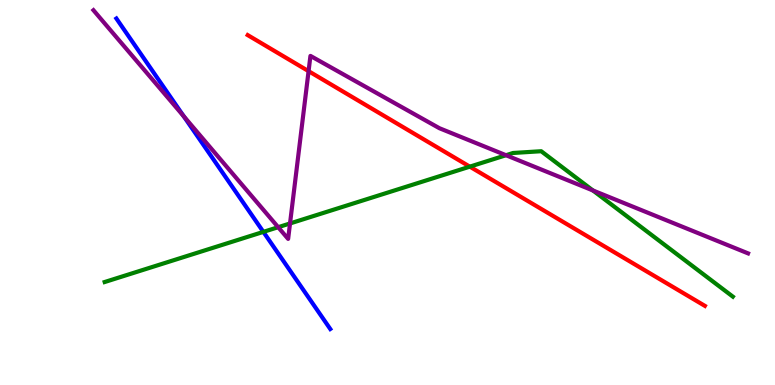[{'lines': ['blue', 'red'], 'intersections': []}, {'lines': ['green', 'red'], 'intersections': [{'x': 6.06, 'y': 5.67}]}, {'lines': ['purple', 'red'], 'intersections': [{'x': 3.98, 'y': 8.15}]}, {'lines': ['blue', 'green'], 'intersections': [{'x': 3.4, 'y': 3.98}]}, {'lines': ['blue', 'purple'], 'intersections': [{'x': 2.37, 'y': 6.98}]}, {'lines': ['green', 'purple'], 'intersections': [{'x': 3.59, 'y': 4.1}, {'x': 3.74, 'y': 4.2}, {'x': 6.53, 'y': 5.97}, {'x': 7.65, 'y': 5.05}]}]